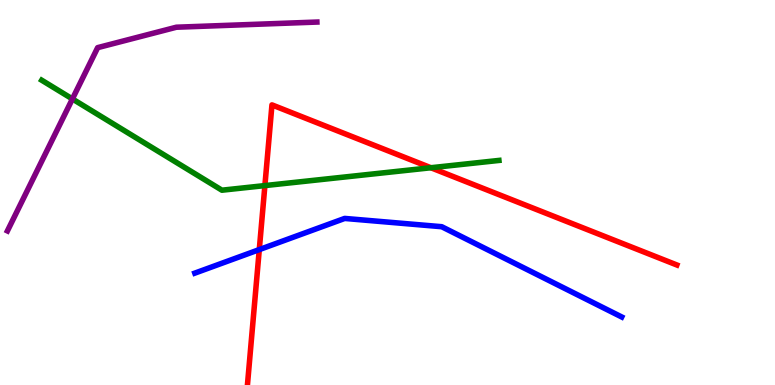[{'lines': ['blue', 'red'], 'intersections': [{'x': 3.35, 'y': 3.52}]}, {'lines': ['green', 'red'], 'intersections': [{'x': 3.42, 'y': 5.18}, {'x': 5.56, 'y': 5.64}]}, {'lines': ['purple', 'red'], 'intersections': []}, {'lines': ['blue', 'green'], 'intersections': []}, {'lines': ['blue', 'purple'], 'intersections': []}, {'lines': ['green', 'purple'], 'intersections': [{'x': 0.934, 'y': 7.43}]}]